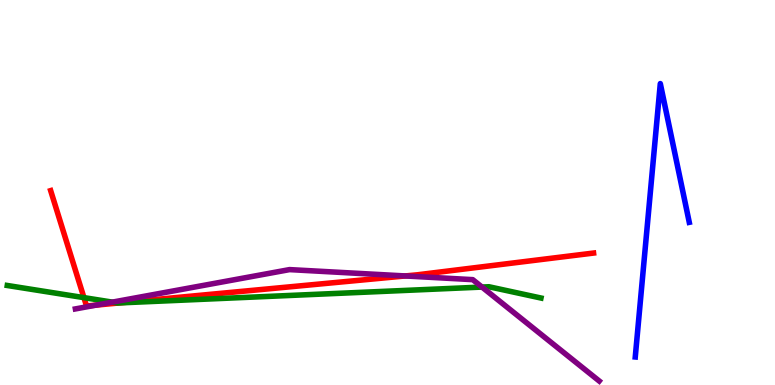[{'lines': ['blue', 'red'], 'intersections': []}, {'lines': ['green', 'red'], 'intersections': [{'x': 1.08, 'y': 2.27}, {'x': 1.54, 'y': 2.13}]}, {'lines': ['purple', 'red'], 'intersections': [{'x': 1.24, 'y': 2.08}, {'x': 5.23, 'y': 2.83}]}, {'lines': ['blue', 'green'], 'intersections': []}, {'lines': ['blue', 'purple'], 'intersections': []}, {'lines': ['green', 'purple'], 'intersections': [{'x': 1.45, 'y': 2.15}, {'x': 6.22, 'y': 2.54}]}]